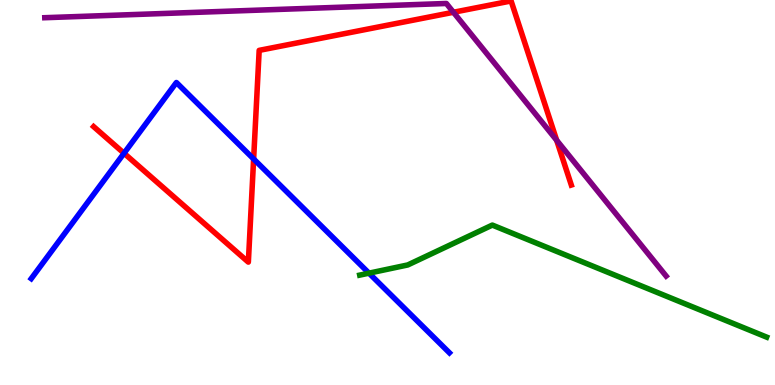[{'lines': ['blue', 'red'], 'intersections': [{'x': 1.6, 'y': 6.02}, {'x': 3.27, 'y': 5.87}]}, {'lines': ['green', 'red'], 'intersections': []}, {'lines': ['purple', 'red'], 'intersections': [{'x': 5.85, 'y': 9.68}, {'x': 7.18, 'y': 6.36}]}, {'lines': ['blue', 'green'], 'intersections': [{'x': 4.76, 'y': 2.9}]}, {'lines': ['blue', 'purple'], 'intersections': []}, {'lines': ['green', 'purple'], 'intersections': []}]